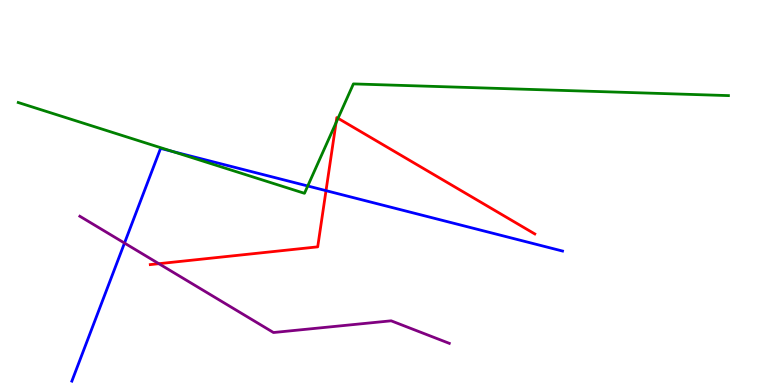[{'lines': ['blue', 'red'], 'intersections': [{'x': 4.21, 'y': 5.05}]}, {'lines': ['green', 'red'], 'intersections': [{'x': 4.34, 'y': 6.81}, {'x': 4.36, 'y': 6.93}]}, {'lines': ['purple', 'red'], 'intersections': [{'x': 2.05, 'y': 3.15}]}, {'lines': ['blue', 'green'], 'intersections': [{'x': 2.23, 'y': 6.07}, {'x': 3.97, 'y': 5.17}]}, {'lines': ['blue', 'purple'], 'intersections': [{'x': 1.61, 'y': 3.69}]}, {'lines': ['green', 'purple'], 'intersections': []}]